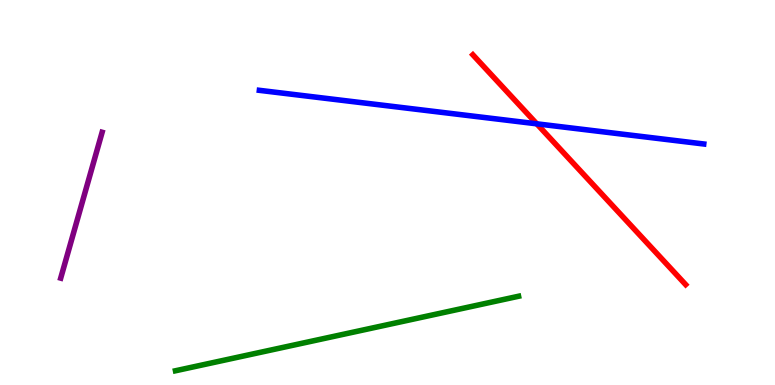[{'lines': ['blue', 'red'], 'intersections': [{'x': 6.93, 'y': 6.78}]}, {'lines': ['green', 'red'], 'intersections': []}, {'lines': ['purple', 'red'], 'intersections': []}, {'lines': ['blue', 'green'], 'intersections': []}, {'lines': ['blue', 'purple'], 'intersections': []}, {'lines': ['green', 'purple'], 'intersections': []}]